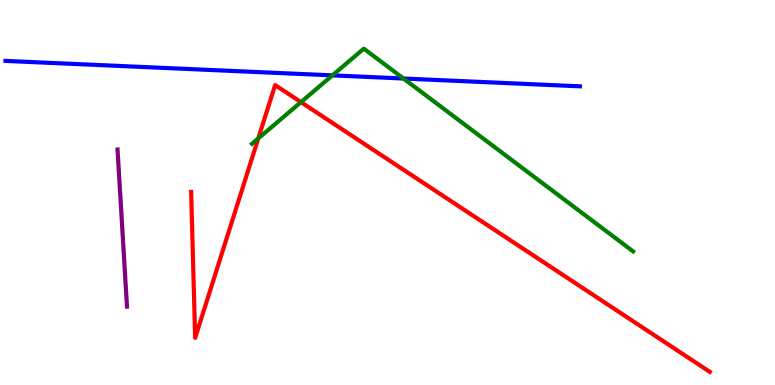[{'lines': ['blue', 'red'], 'intersections': []}, {'lines': ['green', 'red'], 'intersections': [{'x': 3.33, 'y': 6.4}, {'x': 3.88, 'y': 7.35}]}, {'lines': ['purple', 'red'], 'intersections': []}, {'lines': ['blue', 'green'], 'intersections': [{'x': 4.29, 'y': 8.04}, {'x': 5.21, 'y': 7.96}]}, {'lines': ['blue', 'purple'], 'intersections': []}, {'lines': ['green', 'purple'], 'intersections': []}]